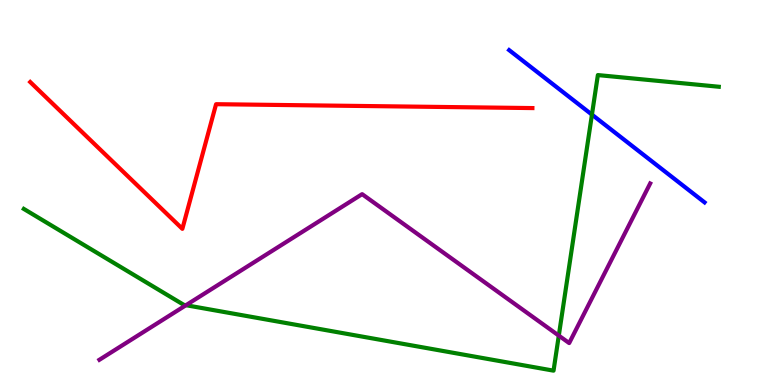[{'lines': ['blue', 'red'], 'intersections': []}, {'lines': ['green', 'red'], 'intersections': []}, {'lines': ['purple', 'red'], 'intersections': []}, {'lines': ['blue', 'green'], 'intersections': [{'x': 7.64, 'y': 7.02}]}, {'lines': ['blue', 'purple'], 'intersections': []}, {'lines': ['green', 'purple'], 'intersections': [{'x': 2.4, 'y': 2.07}, {'x': 7.21, 'y': 1.28}]}]